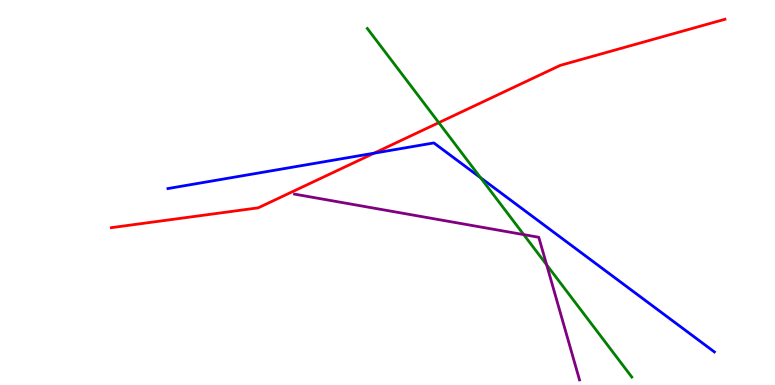[{'lines': ['blue', 'red'], 'intersections': [{'x': 4.83, 'y': 6.02}]}, {'lines': ['green', 'red'], 'intersections': [{'x': 5.66, 'y': 6.81}]}, {'lines': ['purple', 'red'], 'intersections': []}, {'lines': ['blue', 'green'], 'intersections': [{'x': 6.2, 'y': 5.38}]}, {'lines': ['blue', 'purple'], 'intersections': []}, {'lines': ['green', 'purple'], 'intersections': [{'x': 6.76, 'y': 3.91}, {'x': 7.05, 'y': 3.12}]}]